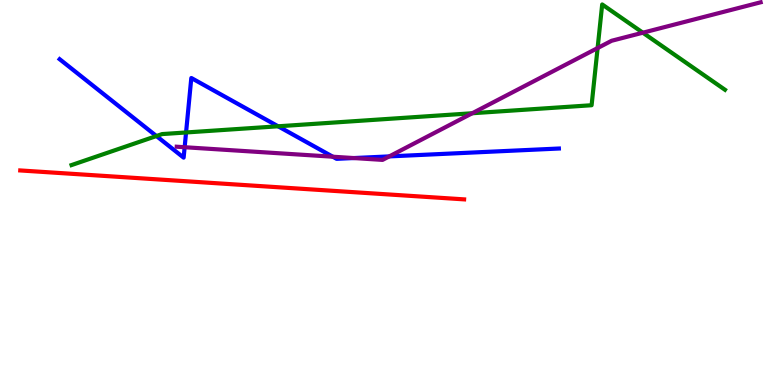[{'lines': ['blue', 'red'], 'intersections': []}, {'lines': ['green', 'red'], 'intersections': []}, {'lines': ['purple', 'red'], 'intersections': []}, {'lines': ['blue', 'green'], 'intersections': [{'x': 2.02, 'y': 6.47}, {'x': 2.4, 'y': 6.56}, {'x': 3.59, 'y': 6.72}]}, {'lines': ['blue', 'purple'], 'intersections': [{'x': 2.38, 'y': 6.18}, {'x': 4.29, 'y': 5.93}, {'x': 4.56, 'y': 5.89}, {'x': 5.02, 'y': 5.94}]}, {'lines': ['green', 'purple'], 'intersections': [{'x': 6.09, 'y': 7.06}, {'x': 7.71, 'y': 8.75}, {'x': 8.29, 'y': 9.15}]}]